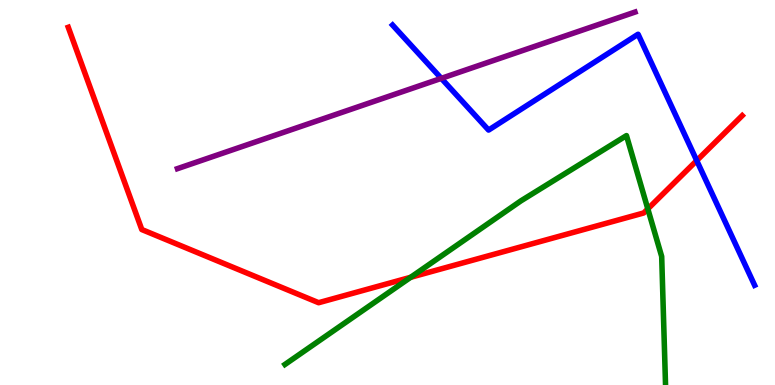[{'lines': ['blue', 'red'], 'intersections': [{'x': 8.99, 'y': 5.83}]}, {'lines': ['green', 'red'], 'intersections': [{'x': 5.3, 'y': 2.8}, {'x': 8.36, 'y': 4.57}]}, {'lines': ['purple', 'red'], 'intersections': []}, {'lines': ['blue', 'green'], 'intersections': []}, {'lines': ['blue', 'purple'], 'intersections': [{'x': 5.69, 'y': 7.96}]}, {'lines': ['green', 'purple'], 'intersections': []}]